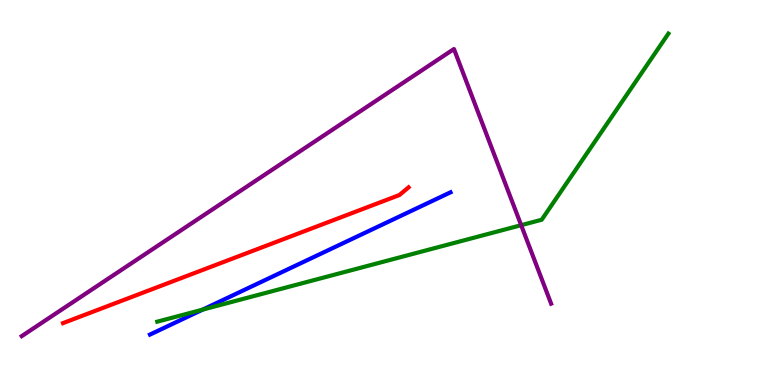[{'lines': ['blue', 'red'], 'intersections': []}, {'lines': ['green', 'red'], 'intersections': []}, {'lines': ['purple', 'red'], 'intersections': []}, {'lines': ['blue', 'green'], 'intersections': [{'x': 2.61, 'y': 1.96}]}, {'lines': ['blue', 'purple'], 'intersections': []}, {'lines': ['green', 'purple'], 'intersections': [{'x': 6.72, 'y': 4.15}]}]